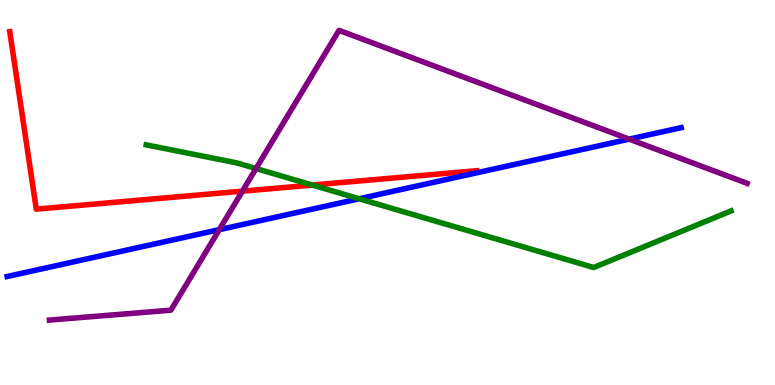[{'lines': ['blue', 'red'], 'intersections': []}, {'lines': ['green', 'red'], 'intersections': [{'x': 4.03, 'y': 5.19}]}, {'lines': ['purple', 'red'], 'intersections': [{'x': 3.13, 'y': 5.03}]}, {'lines': ['blue', 'green'], 'intersections': [{'x': 4.63, 'y': 4.84}]}, {'lines': ['blue', 'purple'], 'intersections': [{'x': 2.83, 'y': 4.03}, {'x': 8.12, 'y': 6.39}]}, {'lines': ['green', 'purple'], 'intersections': [{'x': 3.3, 'y': 5.62}]}]